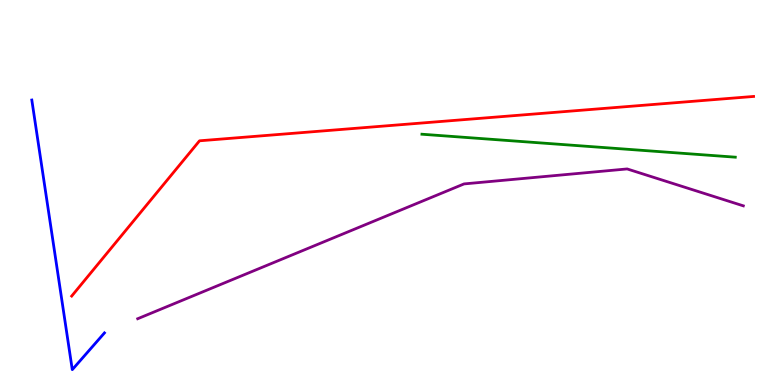[{'lines': ['blue', 'red'], 'intersections': []}, {'lines': ['green', 'red'], 'intersections': []}, {'lines': ['purple', 'red'], 'intersections': []}, {'lines': ['blue', 'green'], 'intersections': []}, {'lines': ['blue', 'purple'], 'intersections': []}, {'lines': ['green', 'purple'], 'intersections': []}]